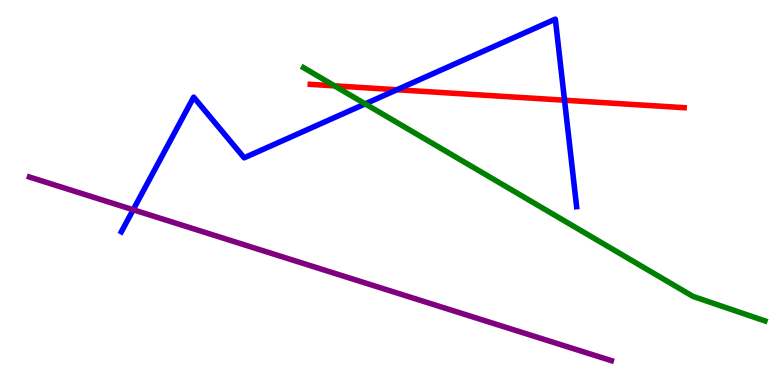[{'lines': ['blue', 'red'], 'intersections': [{'x': 5.12, 'y': 7.67}, {'x': 7.28, 'y': 7.4}]}, {'lines': ['green', 'red'], 'intersections': [{'x': 4.32, 'y': 7.77}]}, {'lines': ['purple', 'red'], 'intersections': []}, {'lines': ['blue', 'green'], 'intersections': [{'x': 4.71, 'y': 7.3}]}, {'lines': ['blue', 'purple'], 'intersections': [{'x': 1.72, 'y': 4.55}]}, {'lines': ['green', 'purple'], 'intersections': []}]